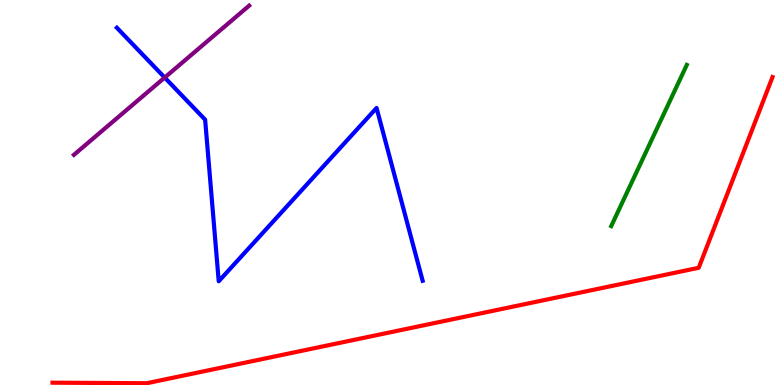[{'lines': ['blue', 'red'], 'intersections': []}, {'lines': ['green', 'red'], 'intersections': []}, {'lines': ['purple', 'red'], 'intersections': []}, {'lines': ['blue', 'green'], 'intersections': []}, {'lines': ['blue', 'purple'], 'intersections': [{'x': 2.13, 'y': 7.99}]}, {'lines': ['green', 'purple'], 'intersections': []}]